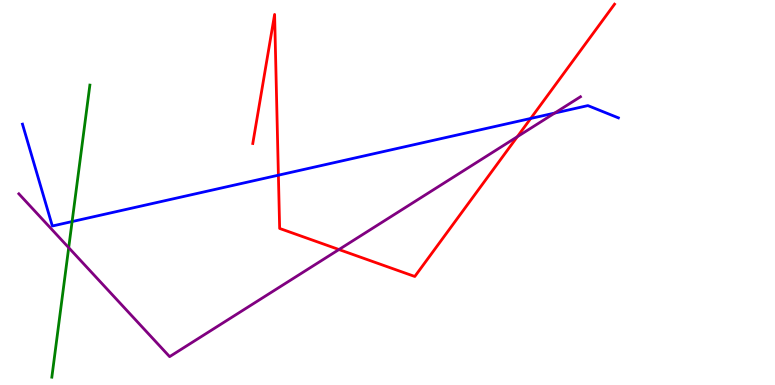[{'lines': ['blue', 'red'], 'intersections': [{'x': 3.59, 'y': 5.45}, {'x': 6.85, 'y': 6.92}]}, {'lines': ['green', 'red'], 'intersections': []}, {'lines': ['purple', 'red'], 'intersections': [{'x': 4.37, 'y': 3.52}, {'x': 6.68, 'y': 6.45}]}, {'lines': ['blue', 'green'], 'intersections': [{'x': 0.93, 'y': 4.25}]}, {'lines': ['blue', 'purple'], 'intersections': [{'x': 7.16, 'y': 7.06}]}, {'lines': ['green', 'purple'], 'intersections': [{'x': 0.887, 'y': 3.57}]}]